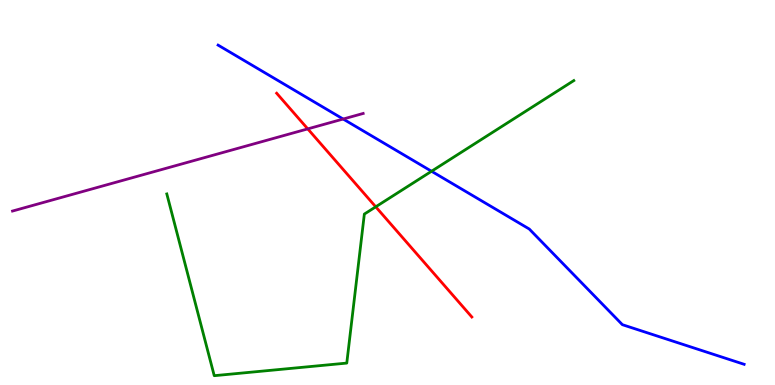[{'lines': ['blue', 'red'], 'intersections': []}, {'lines': ['green', 'red'], 'intersections': [{'x': 4.85, 'y': 4.63}]}, {'lines': ['purple', 'red'], 'intersections': [{'x': 3.97, 'y': 6.65}]}, {'lines': ['blue', 'green'], 'intersections': [{'x': 5.57, 'y': 5.55}]}, {'lines': ['blue', 'purple'], 'intersections': [{'x': 4.43, 'y': 6.91}]}, {'lines': ['green', 'purple'], 'intersections': []}]